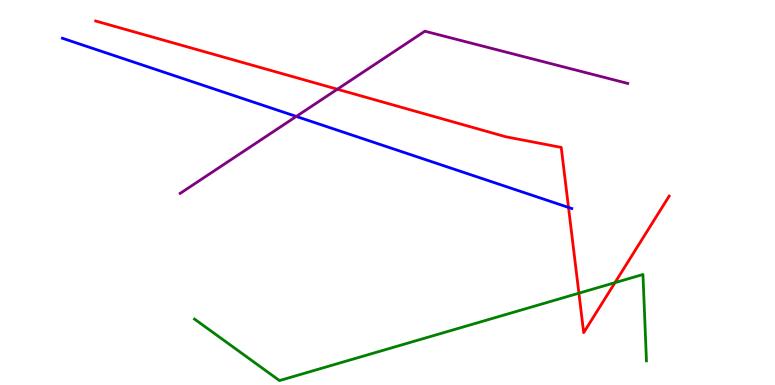[{'lines': ['blue', 'red'], 'intersections': [{'x': 7.34, 'y': 4.61}]}, {'lines': ['green', 'red'], 'intersections': [{'x': 7.47, 'y': 2.38}, {'x': 7.94, 'y': 2.66}]}, {'lines': ['purple', 'red'], 'intersections': [{'x': 4.35, 'y': 7.68}]}, {'lines': ['blue', 'green'], 'intersections': []}, {'lines': ['blue', 'purple'], 'intersections': [{'x': 3.82, 'y': 6.98}]}, {'lines': ['green', 'purple'], 'intersections': []}]